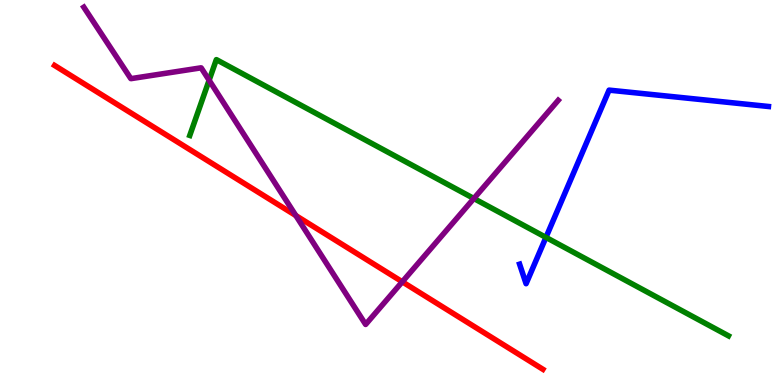[{'lines': ['blue', 'red'], 'intersections': []}, {'lines': ['green', 'red'], 'intersections': []}, {'lines': ['purple', 'red'], 'intersections': [{'x': 3.82, 'y': 4.4}, {'x': 5.19, 'y': 2.68}]}, {'lines': ['blue', 'green'], 'intersections': [{'x': 7.04, 'y': 3.83}]}, {'lines': ['blue', 'purple'], 'intersections': []}, {'lines': ['green', 'purple'], 'intersections': [{'x': 2.7, 'y': 7.92}, {'x': 6.11, 'y': 4.84}]}]